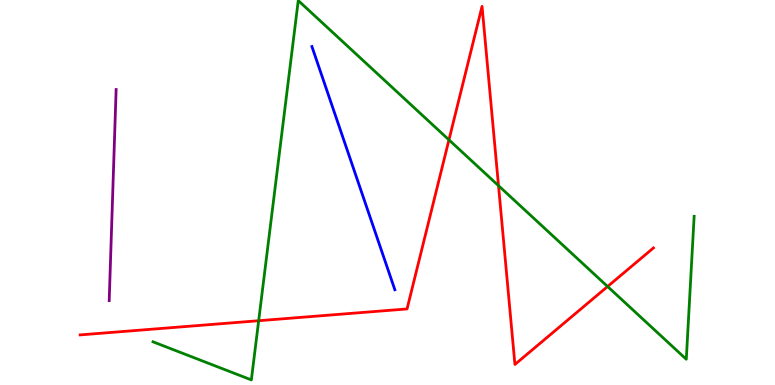[{'lines': ['blue', 'red'], 'intersections': []}, {'lines': ['green', 'red'], 'intersections': [{'x': 3.34, 'y': 1.67}, {'x': 5.79, 'y': 6.37}, {'x': 6.43, 'y': 5.18}, {'x': 7.84, 'y': 2.56}]}, {'lines': ['purple', 'red'], 'intersections': []}, {'lines': ['blue', 'green'], 'intersections': []}, {'lines': ['blue', 'purple'], 'intersections': []}, {'lines': ['green', 'purple'], 'intersections': []}]